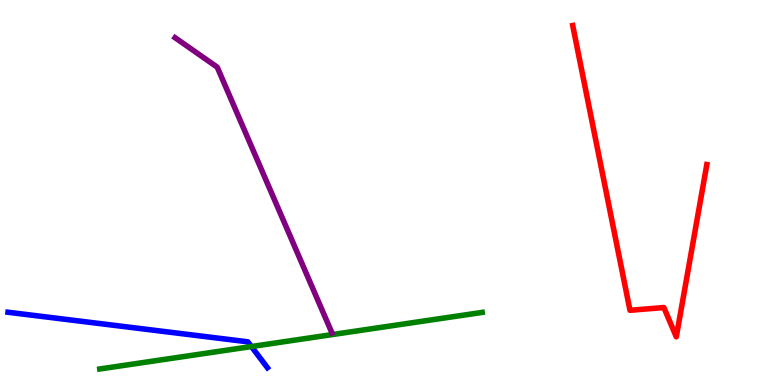[{'lines': ['blue', 'red'], 'intersections': []}, {'lines': ['green', 'red'], 'intersections': []}, {'lines': ['purple', 'red'], 'intersections': []}, {'lines': ['blue', 'green'], 'intersections': [{'x': 3.24, 'y': 0.999}]}, {'lines': ['blue', 'purple'], 'intersections': []}, {'lines': ['green', 'purple'], 'intersections': []}]